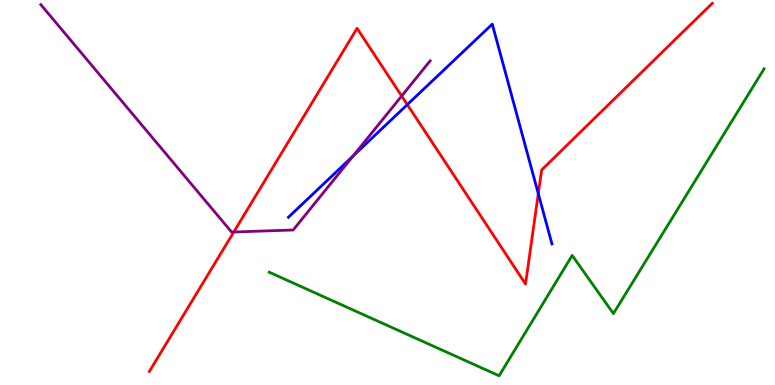[{'lines': ['blue', 'red'], 'intersections': [{'x': 5.26, 'y': 7.28}, {'x': 6.95, 'y': 4.97}]}, {'lines': ['green', 'red'], 'intersections': []}, {'lines': ['purple', 'red'], 'intersections': [{'x': 3.02, 'y': 3.97}, {'x': 5.18, 'y': 7.51}]}, {'lines': ['blue', 'green'], 'intersections': []}, {'lines': ['blue', 'purple'], 'intersections': [{'x': 4.56, 'y': 5.95}]}, {'lines': ['green', 'purple'], 'intersections': []}]